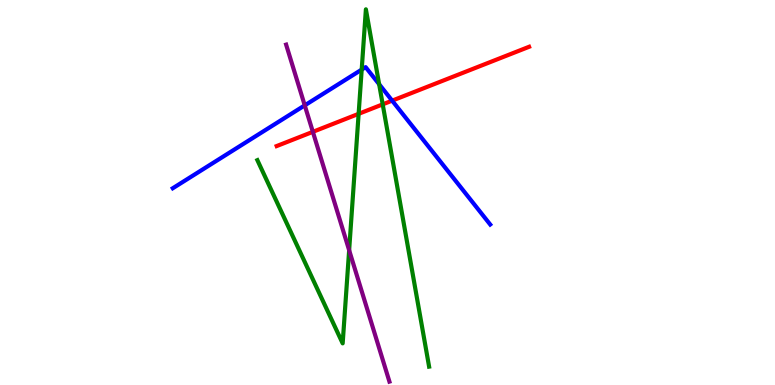[{'lines': ['blue', 'red'], 'intersections': [{'x': 5.06, 'y': 7.39}]}, {'lines': ['green', 'red'], 'intersections': [{'x': 4.63, 'y': 7.04}, {'x': 4.94, 'y': 7.29}]}, {'lines': ['purple', 'red'], 'intersections': [{'x': 4.04, 'y': 6.58}]}, {'lines': ['blue', 'green'], 'intersections': [{'x': 4.67, 'y': 8.19}, {'x': 4.89, 'y': 7.81}]}, {'lines': ['blue', 'purple'], 'intersections': [{'x': 3.93, 'y': 7.26}]}, {'lines': ['green', 'purple'], 'intersections': [{'x': 4.51, 'y': 3.5}]}]